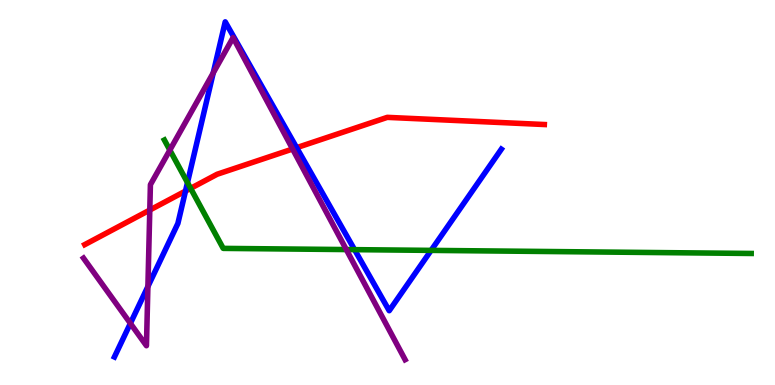[{'lines': ['blue', 'red'], 'intersections': [{'x': 2.39, 'y': 5.04}, {'x': 3.83, 'y': 6.16}]}, {'lines': ['green', 'red'], 'intersections': [{'x': 2.46, 'y': 5.11}]}, {'lines': ['purple', 'red'], 'intersections': [{'x': 1.93, 'y': 4.54}, {'x': 3.78, 'y': 6.13}]}, {'lines': ['blue', 'green'], 'intersections': [{'x': 2.42, 'y': 5.26}, {'x': 4.57, 'y': 3.52}, {'x': 5.56, 'y': 3.5}]}, {'lines': ['blue', 'purple'], 'intersections': [{'x': 1.68, 'y': 1.6}, {'x': 1.91, 'y': 2.56}, {'x': 2.75, 'y': 8.11}]}, {'lines': ['green', 'purple'], 'intersections': [{'x': 2.19, 'y': 6.1}, {'x': 4.47, 'y': 3.52}]}]